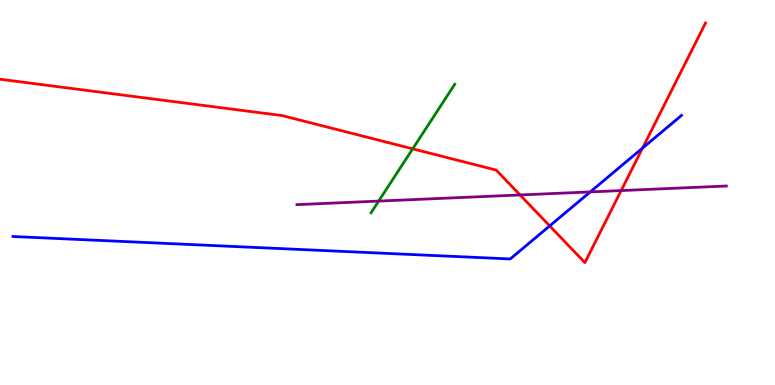[{'lines': ['blue', 'red'], 'intersections': [{'x': 7.09, 'y': 4.13}, {'x': 8.29, 'y': 6.15}]}, {'lines': ['green', 'red'], 'intersections': [{'x': 5.33, 'y': 6.13}]}, {'lines': ['purple', 'red'], 'intersections': [{'x': 6.71, 'y': 4.94}, {'x': 8.02, 'y': 5.05}]}, {'lines': ['blue', 'green'], 'intersections': []}, {'lines': ['blue', 'purple'], 'intersections': [{'x': 7.62, 'y': 5.02}]}, {'lines': ['green', 'purple'], 'intersections': [{'x': 4.89, 'y': 4.78}]}]